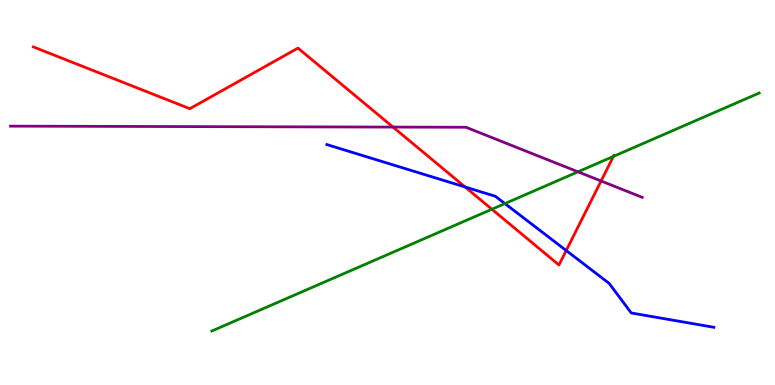[{'lines': ['blue', 'red'], 'intersections': [{'x': 6.0, 'y': 5.14}, {'x': 7.31, 'y': 3.49}]}, {'lines': ['green', 'red'], 'intersections': [{'x': 6.35, 'y': 4.57}, {'x': 7.92, 'y': 5.94}]}, {'lines': ['purple', 'red'], 'intersections': [{'x': 5.07, 'y': 6.7}, {'x': 7.76, 'y': 5.3}]}, {'lines': ['blue', 'green'], 'intersections': [{'x': 6.51, 'y': 4.71}]}, {'lines': ['blue', 'purple'], 'intersections': []}, {'lines': ['green', 'purple'], 'intersections': [{'x': 7.46, 'y': 5.54}]}]